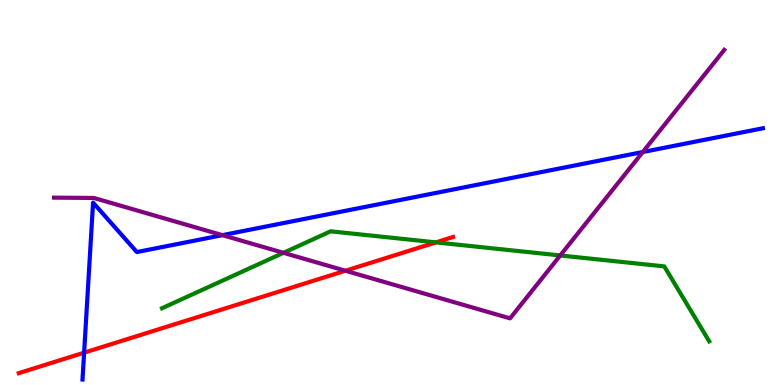[{'lines': ['blue', 'red'], 'intersections': [{'x': 1.09, 'y': 0.84}]}, {'lines': ['green', 'red'], 'intersections': [{'x': 5.62, 'y': 3.7}]}, {'lines': ['purple', 'red'], 'intersections': [{'x': 4.46, 'y': 2.97}]}, {'lines': ['blue', 'green'], 'intersections': []}, {'lines': ['blue', 'purple'], 'intersections': [{'x': 2.87, 'y': 3.89}, {'x': 8.29, 'y': 6.05}]}, {'lines': ['green', 'purple'], 'intersections': [{'x': 3.66, 'y': 3.43}, {'x': 7.23, 'y': 3.36}]}]